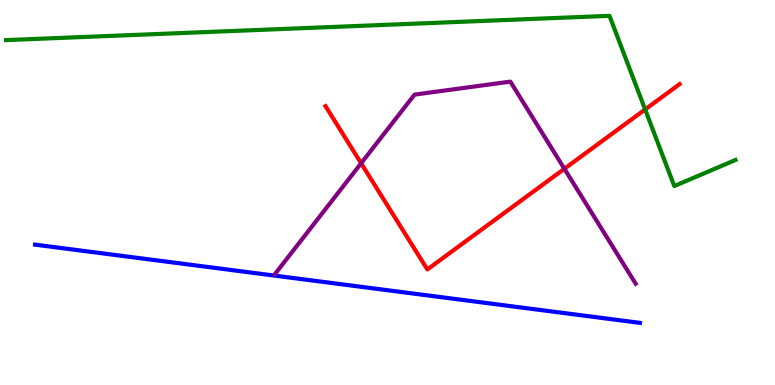[{'lines': ['blue', 'red'], 'intersections': []}, {'lines': ['green', 'red'], 'intersections': [{'x': 8.32, 'y': 7.16}]}, {'lines': ['purple', 'red'], 'intersections': [{'x': 4.66, 'y': 5.76}, {'x': 7.28, 'y': 5.62}]}, {'lines': ['blue', 'green'], 'intersections': []}, {'lines': ['blue', 'purple'], 'intersections': []}, {'lines': ['green', 'purple'], 'intersections': []}]